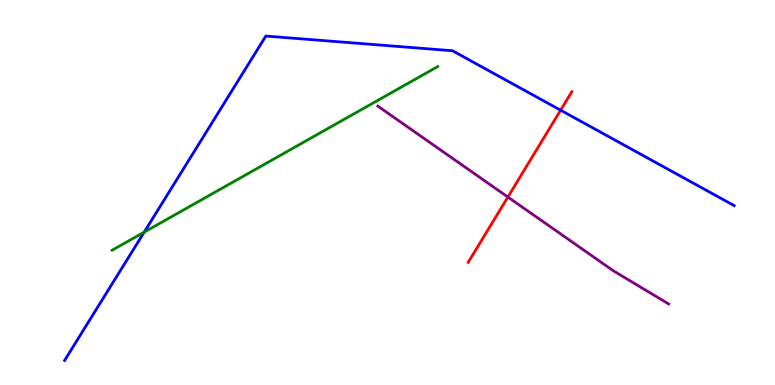[{'lines': ['blue', 'red'], 'intersections': [{'x': 7.23, 'y': 7.14}]}, {'lines': ['green', 'red'], 'intersections': []}, {'lines': ['purple', 'red'], 'intersections': [{'x': 6.55, 'y': 4.88}]}, {'lines': ['blue', 'green'], 'intersections': [{'x': 1.86, 'y': 3.97}]}, {'lines': ['blue', 'purple'], 'intersections': []}, {'lines': ['green', 'purple'], 'intersections': []}]